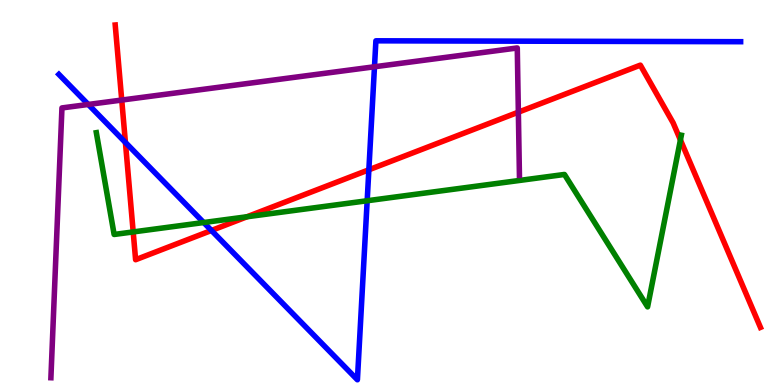[{'lines': ['blue', 'red'], 'intersections': [{'x': 1.62, 'y': 6.3}, {'x': 2.73, 'y': 4.01}, {'x': 4.76, 'y': 5.59}]}, {'lines': ['green', 'red'], 'intersections': [{'x': 1.72, 'y': 3.98}, {'x': 3.19, 'y': 4.37}, {'x': 8.78, 'y': 6.36}]}, {'lines': ['purple', 'red'], 'intersections': [{'x': 1.57, 'y': 7.4}, {'x': 6.69, 'y': 7.09}]}, {'lines': ['blue', 'green'], 'intersections': [{'x': 2.63, 'y': 4.22}, {'x': 4.74, 'y': 4.79}]}, {'lines': ['blue', 'purple'], 'intersections': [{'x': 1.14, 'y': 7.29}, {'x': 4.83, 'y': 8.27}]}, {'lines': ['green', 'purple'], 'intersections': []}]